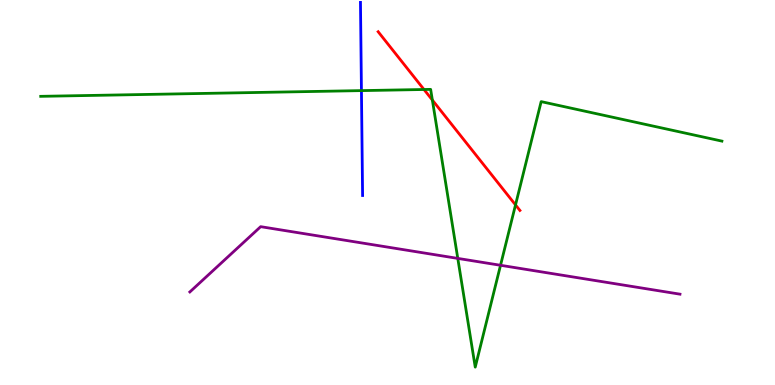[{'lines': ['blue', 'red'], 'intersections': []}, {'lines': ['green', 'red'], 'intersections': [{'x': 5.47, 'y': 7.68}, {'x': 5.58, 'y': 7.4}, {'x': 6.65, 'y': 4.68}]}, {'lines': ['purple', 'red'], 'intersections': []}, {'lines': ['blue', 'green'], 'intersections': [{'x': 4.66, 'y': 7.65}]}, {'lines': ['blue', 'purple'], 'intersections': []}, {'lines': ['green', 'purple'], 'intersections': [{'x': 5.91, 'y': 3.29}, {'x': 6.46, 'y': 3.11}]}]